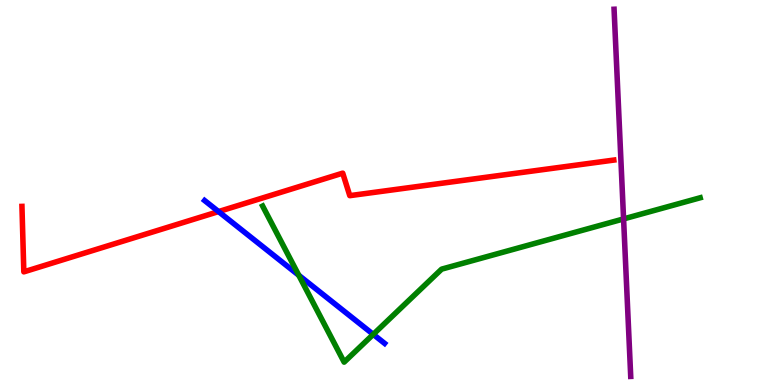[{'lines': ['blue', 'red'], 'intersections': [{'x': 2.82, 'y': 4.5}]}, {'lines': ['green', 'red'], 'intersections': []}, {'lines': ['purple', 'red'], 'intersections': []}, {'lines': ['blue', 'green'], 'intersections': [{'x': 3.86, 'y': 2.85}, {'x': 4.82, 'y': 1.32}]}, {'lines': ['blue', 'purple'], 'intersections': []}, {'lines': ['green', 'purple'], 'intersections': [{'x': 8.05, 'y': 4.31}]}]